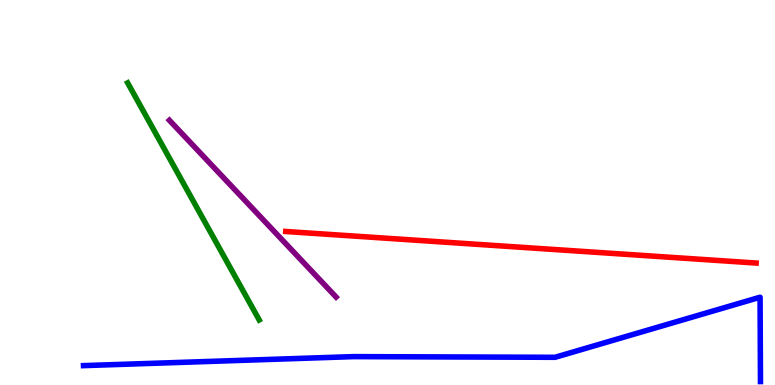[{'lines': ['blue', 'red'], 'intersections': []}, {'lines': ['green', 'red'], 'intersections': []}, {'lines': ['purple', 'red'], 'intersections': []}, {'lines': ['blue', 'green'], 'intersections': []}, {'lines': ['blue', 'purple'], 'intersections': []}, {'lines': ['green', 'purple'], 'intersections': []}]